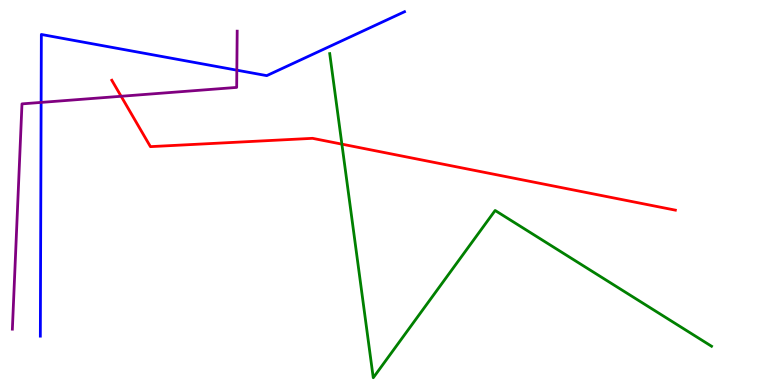[{'lines': ['blue', 'red'], 'intersections': []}, {'lines': ['green', 'red'], 'intersections': [{'x': 4.41, 'y': 6.26}]}, {'lines': ['purple', 'red'], 'intersections': [{'x': 1.56, 'y': 7.5}]}, {'lines': ['blue', 'green'], 'intersections': []}, {'lines': ['blue', 'purple'], 'intersections': [{'x': 0.531, 'y': 7.34}, {'x': 3.06, 'y': 8.18}]}, {'lines': ['green', 'purple'], 'intersections': []}]